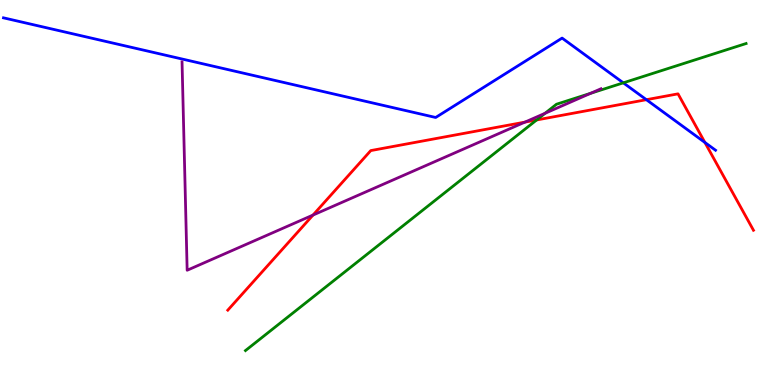[{'lines': ['blue', 'red'], 'intersections': [{'x': 8.34, 'y': 7.41}, {'x': 9.1, 'y': 6.3}]}, {'lines': ['green', 'red'], 'intersections': [{'x': 6.92, 'y': 6.88}]}, {'lines': ['purple', 'red'], 'intersections': [{'x': 4.04, 'y': 4.41}, {'x': 6.77, 'y': 6.83}]}, {'lines': ['blue', 'green'], 'intersections': [{'x': 8.04, 'y': 7.85}]}, {'lines': ['blue', 'purple'], 'intersections': []}, {'lines': ['green', 'purple'], 'intersections': [{'x': 7.03, 'y': 7.06}, {'x': 7.62, 'y': 7.58}]}]